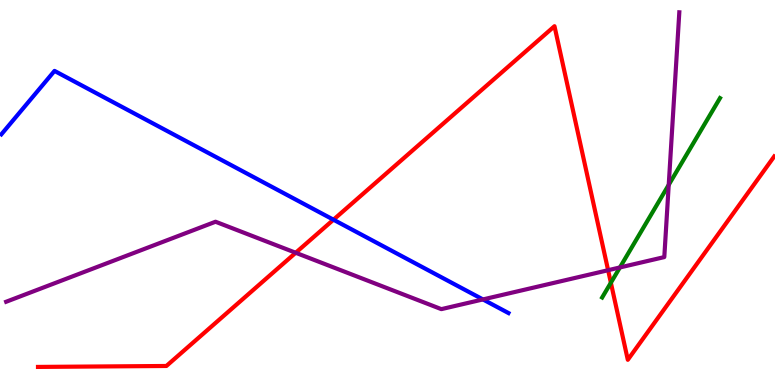[{'lines': ['blue', 'red'], 'intersections': [{'x': 4.3, 'y': 4.29}]}, {'lines': ['green', 'red'], 'intersections': [{'x': 7.88, 'y': 2.66}]}, {'lines': ['purple', 'red'], 'intersections': [{'x': 3.82, 'y': 3.43}, {'x': 7.85, 'y': 2.98}]}, {'lines': ['blue', 'green'], 'intersections': []}, {'lines': ['blue', 'purple'], 'intersections': [{'x': 6.23, 'y': 2.22}]}, {'lines': ['green', 'purple'], 'intersections': [{'x': 8.0, 'y': 3.05}, {'x': 8.63, 'y': 5.2}]}]